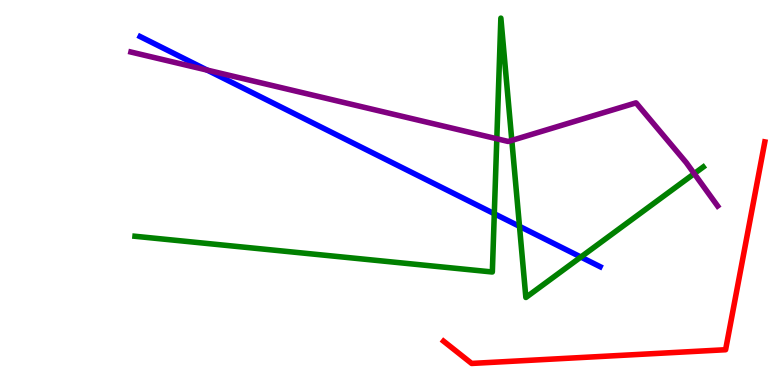[{'lines': ['blue', 'red'], 'intersections': []}, {'lines': ['green', 'red'], 'intersections': []}, {'lines': ['purple', 'red'], 'intersections': []}, {'lines': ['blue', 'green'], 'intersections': [{'x': 6.38, 'y': 4.45}, {'x': 6.7, 'y': 4.12}, {'x': 7.49, 'y': 3.32}]}, {'lines': ['blue', 'purple'], 'intersections': [{'x': 2.67, 'y': 8.18}]}, {'lines': ['green', 'purple'], 'intersections': [{'x': 6.41, 'y': 6.4}, {'x': 6.6, 'y': 6.35}, {'x': 8.96, 'y': 5.49}]}]